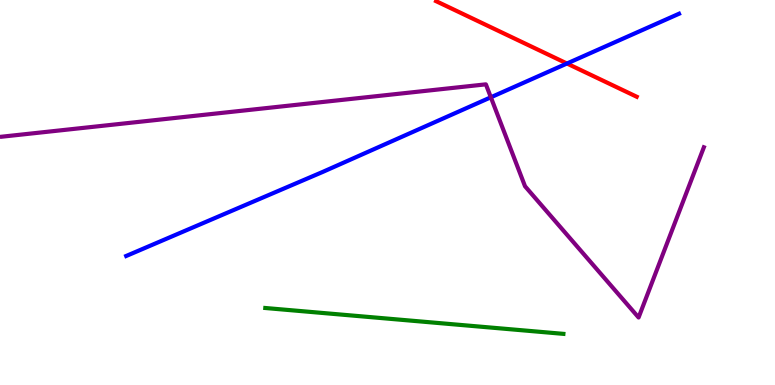[{'lines': ['blue', 'red'], 'intersections': [{'x': 7.32, 'y': 8.35}]}, {'lines': ['green', 'red'], 'intersections': []}, {'lines': ['purple', 'red'], 'intersections': []}, {'lines': ['blue', 'green'], 'intersections': []}, {'lines': ['blue', 'purple'], 'intersections': [{'x': 6.33, 'y': 7.47}]}, {'lines': ['green', 'purple'], 'intersections': []}]